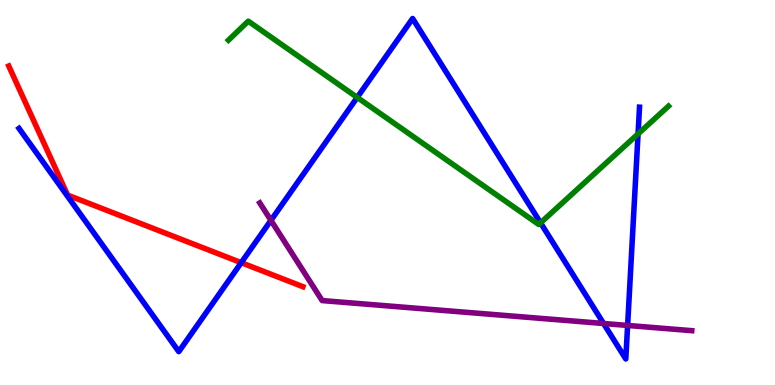[{'lines': ['blue', 'red'], 'intersections': [{'x': 3.11, 'y': 3.18}]}, {'lines': ['green', 'red'], 'intersections': []}, {'lines': ['purple', 'red'], 'intersections': []}, {'lines': ['blue', 'green'], 'intersections': [{'x': 4.61, 'y': 7.47}, {'x': 6.97, 'y': 4.21}, {'x': 8.23, 'y': 6.52}]}, {'lines': ['blue', 'purple'], 'intersections': [{'x': 3.5, 'y': 4.28}, {'x': 7.79, 'y': 1.6}, {'x': 8.1, 'y': 1.55}]}, {'lines': ['green', 'purple'], 'intersections': []}]